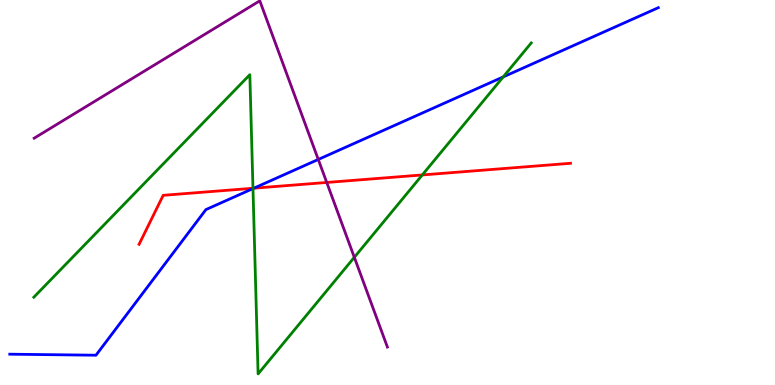[{'lines': ['blue', 'red'], 'intersections': [{'x': 3.28, 'y': 5.11}]}, {'lines': ['green', 'red'], 'intersections': [{'x': 3.26, 'y': 5.11}, {'x': 5.45, 'y': 5.46}]}, {'lines': ['purple', 'red'], 'intersections': [{'x': 4.22, 'y': 5.26}]}, {'lines': ['blue', 'green'], 'intersections': [{'x': 3.26, 'y': 5.1}, {'x': 6.49, 'y': 8.0}]}, {'lines': ['blue', 'purple'], 'intersections': [{'x': 4.11, 'y': 5.86}]}, {'lines': ['green', 'purple'], 'intersections': [{'x': 4.57, 'y': 3.32}]}]